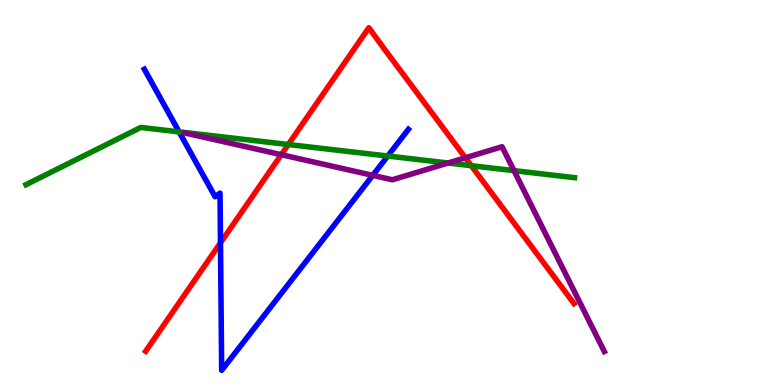[{'lines': ['blue', 'red'], 'intersections': [{'x': 2.84, 'y': 3.69}]}, {'lines': ['green', 'red'], 'intersections': [{'x': 3.72, 'y': 6.25}, {'x': 6.08, 'y': 5.7}]}, {'lines': ['purple', 'red'], 'intersections': [{'x': 3.63, 'y': 5.98}, {'x': 6.01, 'y': 5.9}]}, {'lines': ['blue', 'green'], 'intersections': [{'x': 2.31, 'y': 6.57}, {'x': 5.0, 'y': 5.95}]}, {'lines': ['blue', 'purple'], 'intersections': [{'x': 4.81, 'y': 5.45}]}, {'lines': ['green', 'purple'], 'intersections': [{'x': 5.78, 'y': 5.77}, {'x': 6.63, 'y': 5.57}]}]